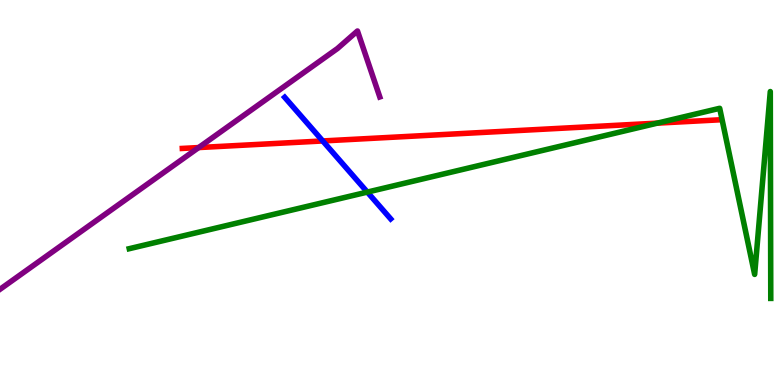[{'lines': ['blue', 'red'], 'intersections': [{'x': 4.16, 'y': 6.34}]}, {'lines': ['green', 'red'], 'intersections': [{'x': 8.48, 'y': 6.8}]}, {'lines': ['purple', 'red'], 'intersections': [{'x': 2.56, 'y': 6.17}]}, {'lines': ['blue', 'green'], 'intersections': [{'x': 4.74, 'y': 5.01}]}, {'lines': ['blue', 'purple'], 'intersections': []}, {'lines': ['green', 'purple'], 'intersections': []}]